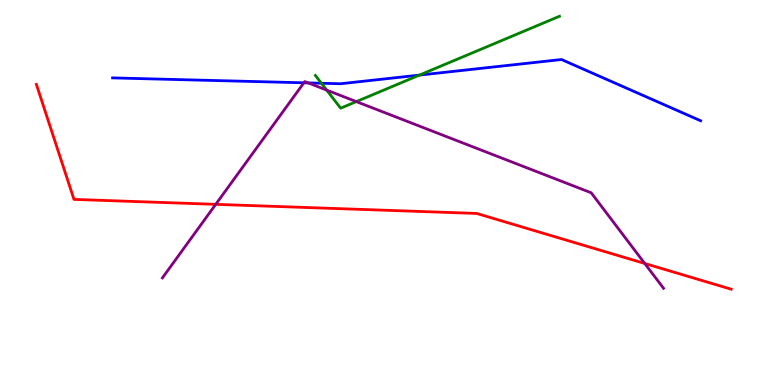[{'lines': ['blue', 'red'], 'intersections': []}, {'lines': ['green', 'red'], 'intersections': []}, {'lines': ['purple', 'red'], 'intersections': [{'x': 2.78, 'y': 4.69}, {'x': 8.32, 'y': 3.16}]}, {'lines': ['blue', 'green'], 'intersections': [{'x': 4.15, 'y': 7.84}, {'x': 5.41, 'y': 8.05}]}, {'lines': ['blue', 'purple'], 'intersections': [{'x': 3.92, 'y': 7.85}, {'x': 3.98, 'y': 7.85}]}, {'lines': ['green', 'purple'], 'intersections': [{'x': 4.22, 'y': 7.66}, {'x': 4.6, 'y': 7.36}]}]